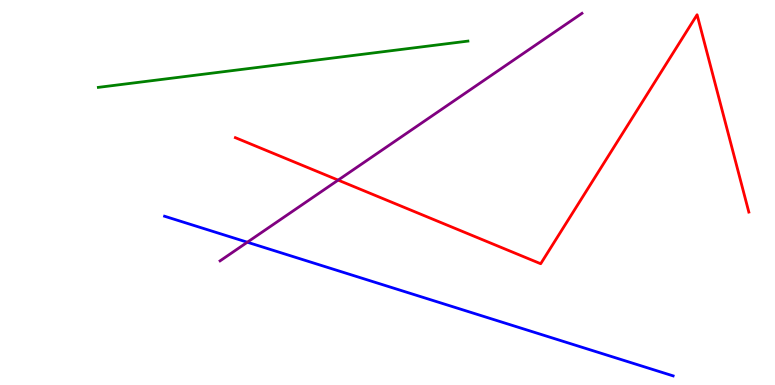[{'lines': ['blue', 'red'], 'intersections': []}, {'lines': ['green', 'red'], 'intersections': []}, {'lines': ['purple', 'red'], 'intersections': [{'x': 4.36, 'y': 5.32}]}, {'lines': ['blue', 'green'], 'intersections': []}, {'lines': ['blue', 'purple'], 'intersections': [{'x': 3.19, 'y': 3.71}]}, {'lines': ['green', 'purple'], 'intersections': []}]